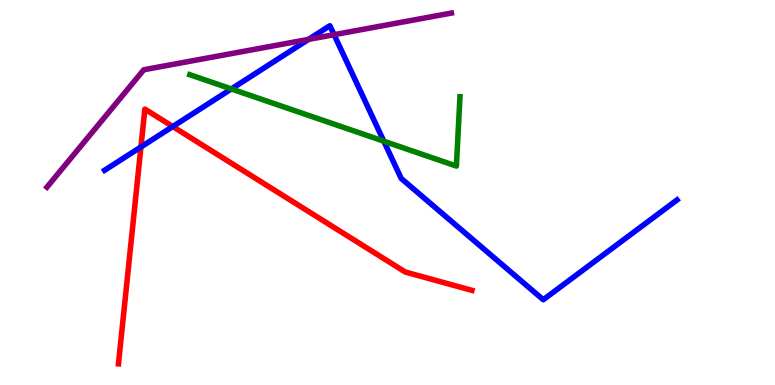[{'lines': ['blue', 'red'], 'intersections': [{'x': 1.82, 'y': 6.18}, {'x': 2.23, 'y': 6.71}]}, {'lines': ['green', 'red'], 'intersections': []}, {'lines': ['purple', 'red'], 'intersections': []}, {'lines': ['blue', 'green'], 'intersections': [{'x': 2.99, 'y': 7.69}, {'x': 4.95, 'y': 6.33}]}, {'lines': ['blue', 'purple'], 'intersections': [{'x': 3.98, 'y': 8.98}, {'x': 4.31, 'y': 9.1}]}, {'lines': ['green', 'purple'], 'intersections': []}]